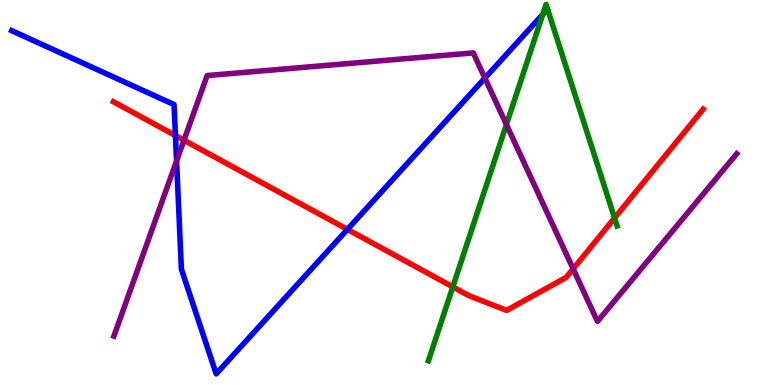[{'lines': ['blue', 'red'], 'intersections': [{'x': 2.26, 'y': 6.48}, {'x': 4.48, 'y': 4.04}]}, {'lines': ['green', 'red'], 'intersections': [{'x': 5.84, 'y': 2.55}, {'x': 7.93, 'y': 4.34}]}, {'lines': ['purple', 'red'], 'intersections': [{'x': 2.37, 'y': 6.36}, {'x': 7.4, 'y': 3.02}]}, {'lines': ['blue', 'green'], 'intersections': [{'x': 7.0, 'y': 9.63}]}, {'lines': ['blue', 'purple'], 'intersections': [{'x': 2.28, 'y': 5.82}, {'x': 6.26, 'y': 7.97}]}, {'lines': ['green', 'purple'], 'intersections': [{'x': 6.53, 'y': 6.76}]}]